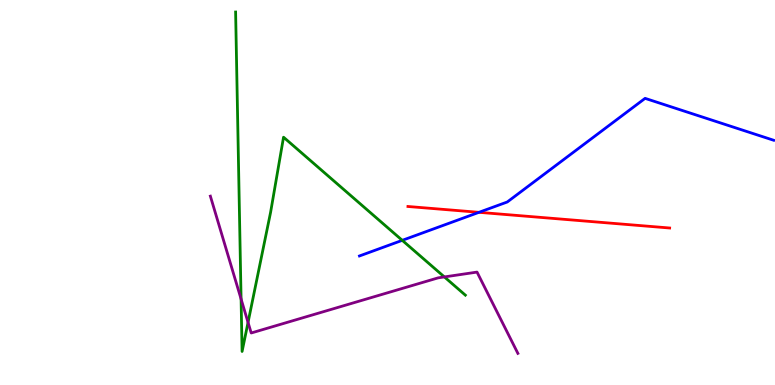[{'lines': ['blue', 'red'], 'intersections': [{'x': 6.18, 'y': 4.49}]}, {'lines': ['green', 'red'], 'intersections': []}, {'lines': ['purple', 'red'], 'intersections': []}, {'lines': ['blue', 'green'], 'intersections': [{'x': 5.19, 'y': 3.76}]}, {'lines': ['blue', 'purple'], 'intersections': []}, {'lines': ['green', 'purple'], 'intersections': [{'x': 3.11, 'y': 2.23}, {'x': 3.2, 'y': 1.63}, {'x': 5.73, 'y': 2.81}]}]